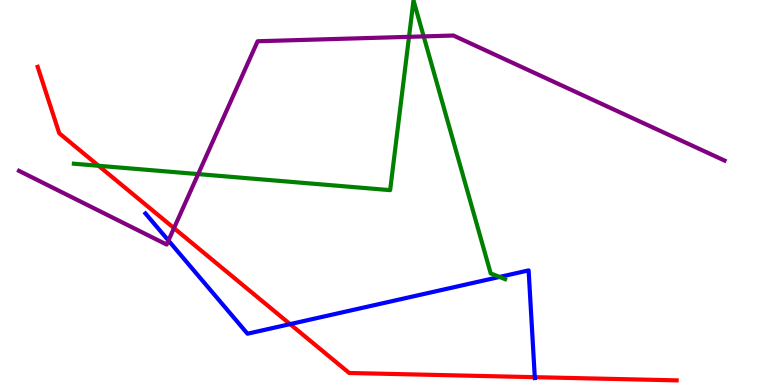[{'lines': ['blue', 'red'], 'intersections': [{'x': 3.74, 'y': 1.58}, {'x': 6.9, 'y': 0.203}]}, {'lines': ['green', 'red'], 'intersections': [{'x': 1.27, 'y': 5.69}]}, {'lines': ['purple', 'red'], 'intersections': [{'x': 2.24, 'y': 4.07}]}, {'lines': ['blue', 'green'], 'intersections': [{'x': 6.45, 'y': 2.81}]}, {'lines': ['blue', 'purple'], 'intersections': [{'x': 2.17, 'y': 3.75}]}, {'lines': ['green', 'purple'], 'intersections': [{'x': 2.56, 'y': 5.48}, {'x': 5.28, 'y': 9.04}, {'x': 5.47, 'y': 9.05}]}]